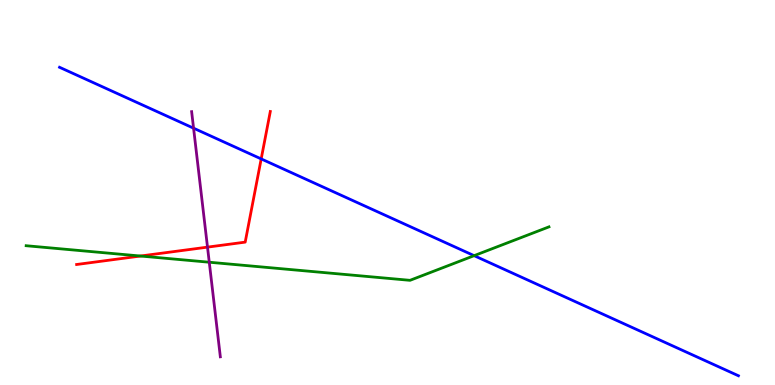[{'lines': ['blue', 'red'], 'intersections': [{'x': 3.37, 'y': 5.87}]}, {'lines': ['green', 'red'], 'intersections': [{'x': 1.81, 'y': 3.35}]}, {'lines': ['purple', 'red'], 'intersections': [{'x': 2.68, 'y': 3.58}]}, {'lines': ['blue', 'green'], 'intersections': [{'x': 6.12, 'y': 3.36}]}, {'lines': ['blue', 'purple'], 'intersections': [{'x': 2.5, 'y': 6.67}]}, {'lines': ['green', 'purple'], 'intersections': [{'x': 2.7, 'y': 3.19}]}]